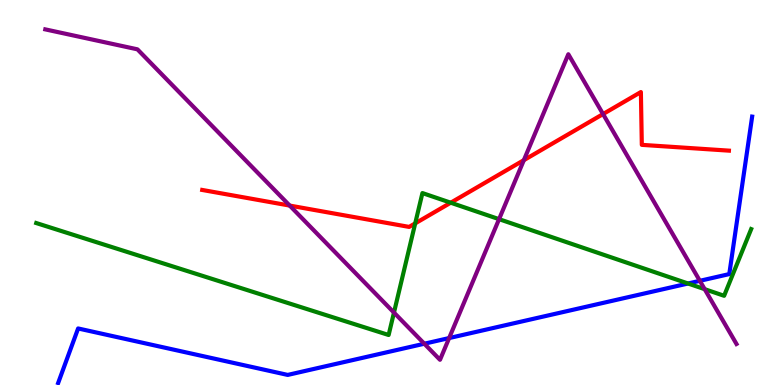[{'lines': ['blue', 'red'], 'intersections': []}, {'lines': ['green', 'red'], 'intersections': [{'x': 5.36, 'y': 4.2}, {'x': 5.82, 'y': 4.73}]}, {'lines': ['purple', 'red'], 'intersections': [{'x': 3.74, 'y': 4.66}, {'x': 6.76, 'y': 5.84}, {'x': 7.78, 'y': 7.04}]}, {'lines': ['blue', 'green'], 'intersections': [{'x': 8.88, 'y': 2.64}]}, {'lines': ['blue', 'purple'], 'intersections': [{'x': 5.48, 'y': 1.07}, {'x': 5.8, 'y': 1.22}, {'x': 9.03, 'y': 2.71}]}, {'lines': ['green', 'purple'], 'intersections': [{'x': 5.08, 'y': 1.88}, {'x': 6.44, 'y': 4.31}, {'x': 9.09, 'y': 2.49}]}]